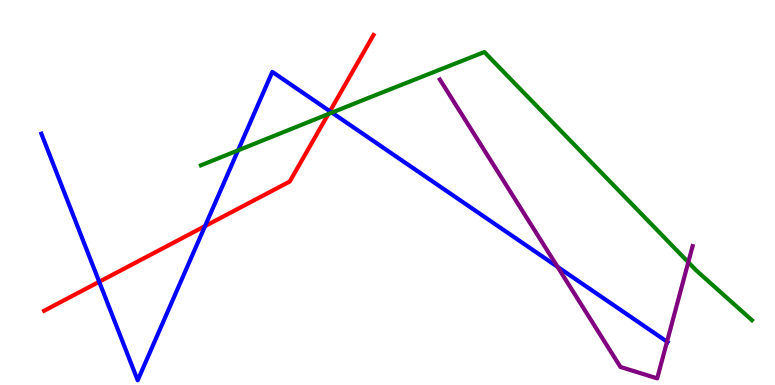[{'lines': ['blue', 'red'], 'intersections': [{'x': 1.28, 'y': 2.68}, {'x': 2.65, 'y': 4.13}, {'x': 4.26, 'y': 7.11}]}, {'lines': ['green', 'red'], 'intersections': [{'x': 4.24, 'y': 7.04}]}, {'lines': ['purple', 'red'], 'intersections': []}, {'lines': ['blue', 'green'], 'intersections': [{'x': 3.07, 'y': 6.09}, {'x': 4.28, 'y': 7.08}]}, {'lines': ['blue', 'purple'], 'intersections': [{'x': 7.19, 'y': 3.07}, {'x': 8.61, 'y': 1.13}]}, {'lines': ['green', 'purple'], 'intersections': [{'x': 8.88, 'y': 3.19}]}]